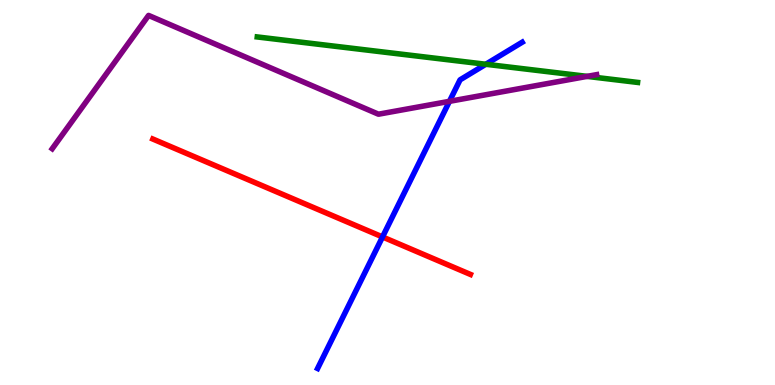[{'lines': ['blue', 'red'], 'intersections': [{'x': 4.94, 'y': 3.85}]}, {'lines': ['green', 'red'], 'intersections': []}, {'lines': ['purple', 'red'], 'intersections': []}, {'lines': ['blue', 'green'], 'intersections': [{'x': 6.27, 'y': 8.33}]}, {'lines': ['blue', 'purple'], 'intersections': [{'x': 5.8, 'y': 7.37}]}, {'lines': ['green', 'purple'], 'intersections': [{'x': 7.58, 'y': 8.02}]}]